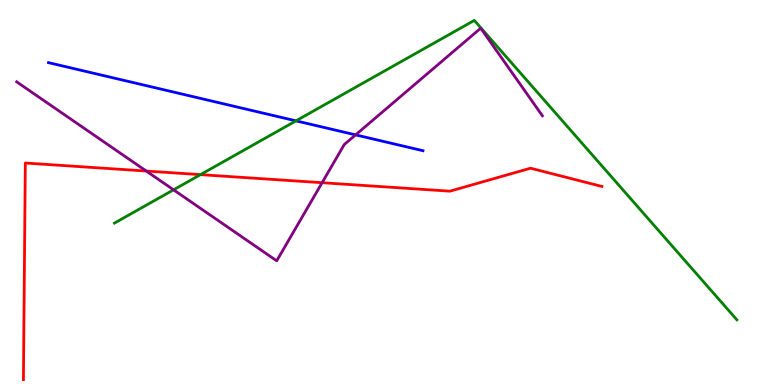[{'lines': ['blue', 'red'], 'intersections': []}, {'lines': ['green', 'red'], 'intersections': [{'x': 2.59, 'y': 5.46}]}, {'lines': ['purple', 'red'], 'intersections': [{'x': 1.89, 'y': 5.56}, {'x': 4.16, 'y': 5.25}]}, {'lines': ['blue', 'green'], 'intersections': [{'x': 3.82, 'y': 6.86}]}, {'lines': ['blue', 'purple'], 'intersections': [{'x': 4.59, 'y': 6.5}]}, {'lines': ['green', 'purple'], 'intersections': [{'x': 2.24, 'y': 5.07}]}]